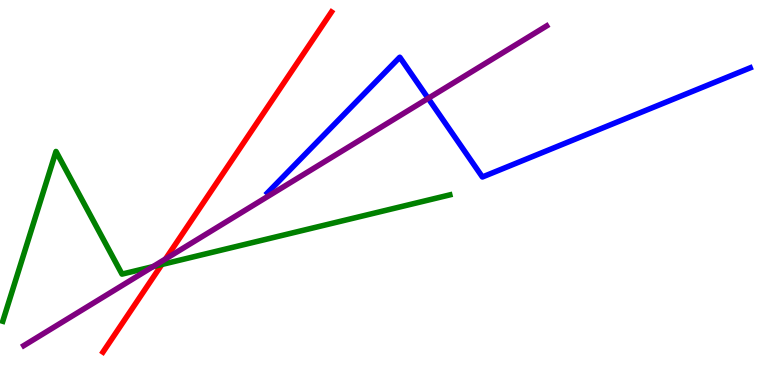[{'lines': ['blue', 'red'], 'intersections': []}, {'lines': ['green', 'red'], 'intersections': [{'x': 2.09, 'y': 3.13}]}, {'lines': ['purple', 'red'], 'intersections': [{'x': 2.14, 'y': 3.27}]}, {'lines': ['blue', 'green'], 'intersections': []}, {'lines': ['blue', 'purple'], 'intersections': [{'x': 5.52, 'y': 7.45}]}, {'lines': ['green', 'purple'], 'intersections': [{'x': 1.97, 'y': 3.07}]}]